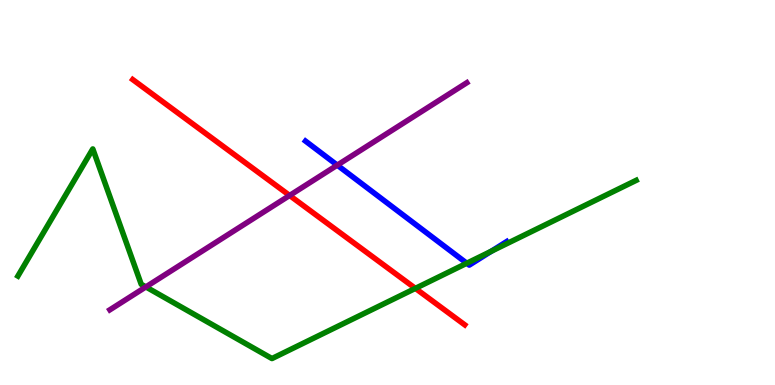[{'lines': ['blue', 'red'], 'intersections': []}, {'lines': ['green', 'red'], 'intersections': [{'x': 5.36, 'y': 2.51}]}, {'lines': ['purple', 'red'], 'intersections': [{'x': 3.74, 'y': 4.92}]}, {'lines': ['blue', 'green'], 'intersections': [{'x': 6.02, 'y': 3.16}, {'x': 6.34, 'y': 3.47}]}, {'lines': ['blue', 'purple'], 'intersections': [{'x': 4.35, 'y': 5.71}]}, {'lines': ['green', 'purple'], 'intersections': [{'x': 1.88, 'y': 2.55}]}]